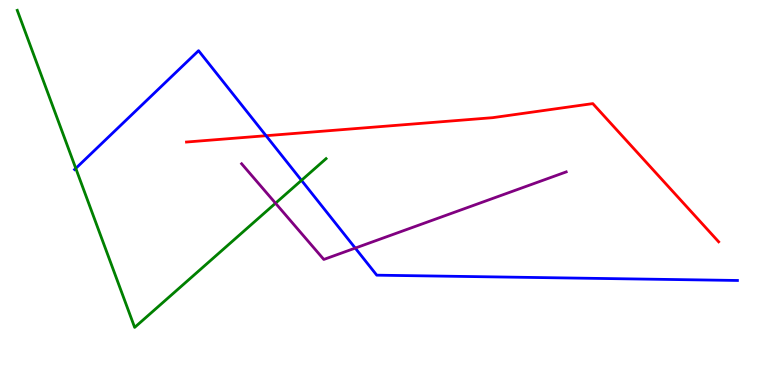[{'lines': ['blue', 'red'], 'intersections': [{'x': 3.43, 'y': 6.48}]}, {'lines': ['green', 'red'], 'intersections': []}, {'lines': ['purple', 'red'], 'intersections': []}, {'lines': ['blue', 'green'], 'intersections': [{'x': 0.978, 'y': 5.63}, {'x': 3.89, 'y': 5.32}]}, {'lines': ['blue', 'purple'], 'intersections': [{'x': 4.58, 'y': 3.56}]}, {'lines': ['green', 'purple'], 'intersections': [{'x': 3.56, 'y': 4.72}]}]